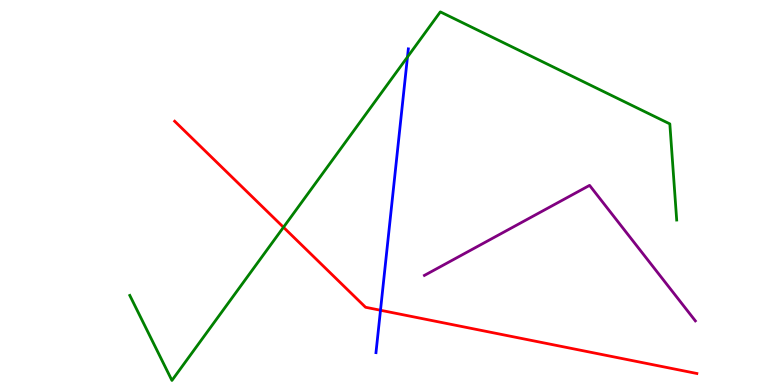[{'lines': ['blue', 'red'], 'intersections': [{'x': 4.91, 'y': 1.94}]}, {'lines': ['green', 'red'], 'intersections': [{'x': 3.66, 'y': 4.1}]}, {'lines': ['purple', 'red'], 'intersections': []}, {'lines': ['blue', 'green'], 'intersections': [{'x': 5.26, 'y': 8.52}]}, {'lines': ['blue', 'purple'], 'intersections': []}, {'lines': ['green', 'purple'], 'intersections': []}]